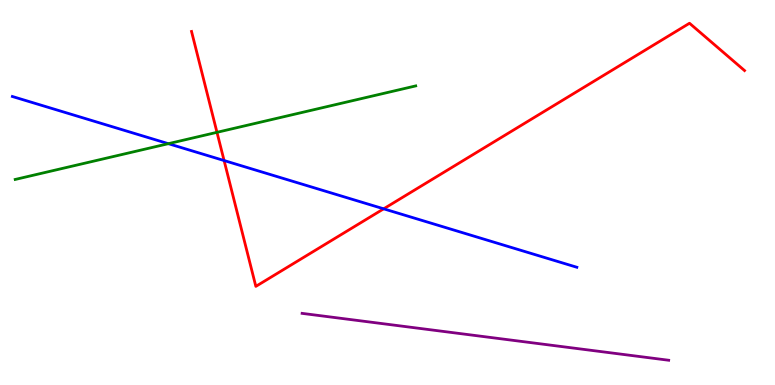[{'lines': ['blue', 'red'], 'intersections': [{'x': 2.89, 'y': 5.83}, {'x': 4.95, 'y': 4.58}]}, {'lines': ['green', 'red'], 'intersections': [{'x': 2.8, 'y': 6.56}]}, {'lines': ['purple', 'red'], 'intersections': []}, {'lines': ['blue', 'green'], 'intersections': [{'x': 2.17, 'y': 6.27}]}, {'lines': ['blue', 'purple'], 'intersections': []}, {'lines': ['green', 'purple'], 'intersections': []}]